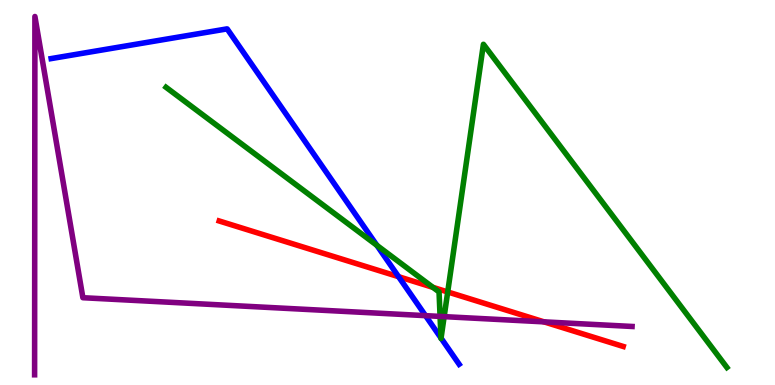[{'lines': ['blue', 'red'], 'intersections': [{'x': 5.14, 'y': 2.81}]}, {'lines': ['green', 'red'], 'intersections': [{'x': 5.59, 'y': 2.54}, {'x': 5.78, 'y': 2.42}]}, {'lines': ['purple', 'red'], 'intersections': [{'x': 7.02, 'y': 1.64}]}, {'lines': ['blue', 'green'], 'intersections': [{'x': 4.86, 'y': 3.63}, {'x': 5.69, 'y': 1.22}, {'x': 5.69, 'y': 1.22}]}, {'lines': ['blue', 'purple'], 'intersections': [{'x': 5.49, 'y': 1.8}]}, {'lines': ['green', 'purple'], 'intersections': [{'x': 5.68, 'y': 1.78}, {'x': 5.73, 'y': 1.78}]}]